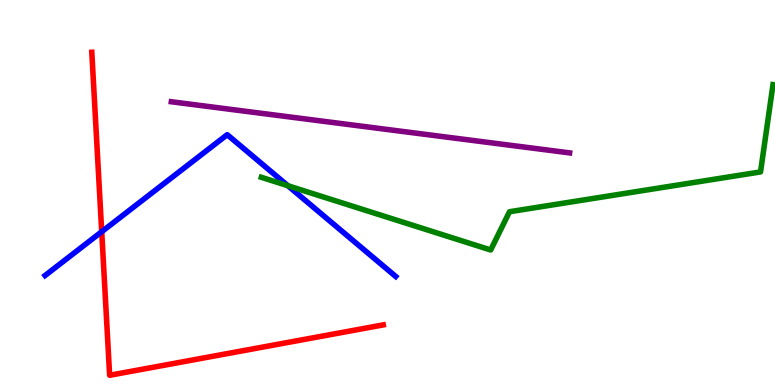[{'lines': ['blue', 'red'], 'intersections': [{'x': 1.31, 'y': 3.98}]}, {'lines': ['green', 'red'], 'intersections': []}, {'lines': ['purple', 'red'], 'intersections': []}, {'lines': ['blue', 'green'], 'intersections': [{'x': 3.71, 'y': 5.18}]}, {'lines': ['blue', 'purple'], 'intersections': []}, {'lines': ['green', 'purple'], 'intersections': []}]